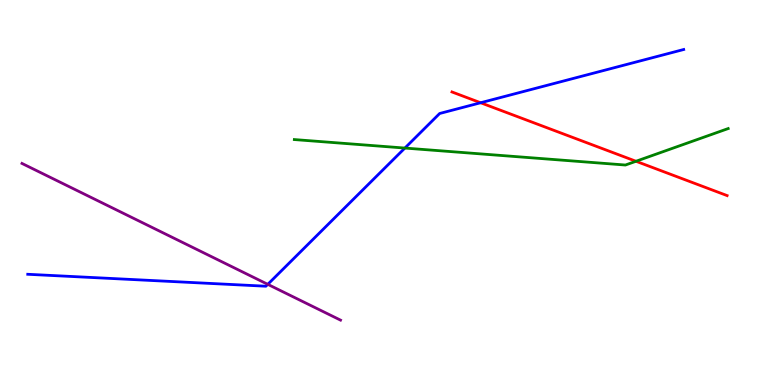[{'lines': ['blue', 'red'], 'intersections': [{'x': 6.2, 'y': 7.33}]}, {'lines': ['green', 'red'], 'intersections': [{'x': 8.21, 'y': 5.81}]}, {'lines': ['purple', 'red'], 'intersections': []}, {'lines': ['blue', 'green'], 'intersections': [{'x': 5.22, 'y': 6.15}]}, {'lines': ['blue', 'purple'], 'intersections': [{'x': 3.46, 'y': 2.61}]}, {'lines': ['green', 'purple'], 'intersections': []}]